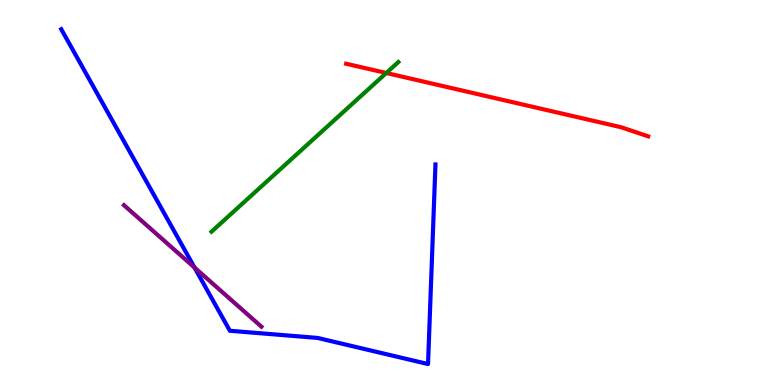[{'lines': ['blue', 'red'], 'intersections': []}, {'lines': ['green', 'red'], 'intersections': [{'x': 4.98, 'y': 8.1}]}, {'lines': ['purple', 'red'], 'intersections': []}, {'lines': ['blue', 'green'], 'intersections': []}, {'lines': ['blue', 'purple'], 'intersections': [{'x': 2.51, 'y': 3.05}]}, {'lines': ['green', 'purple'], 'intersections': []}]